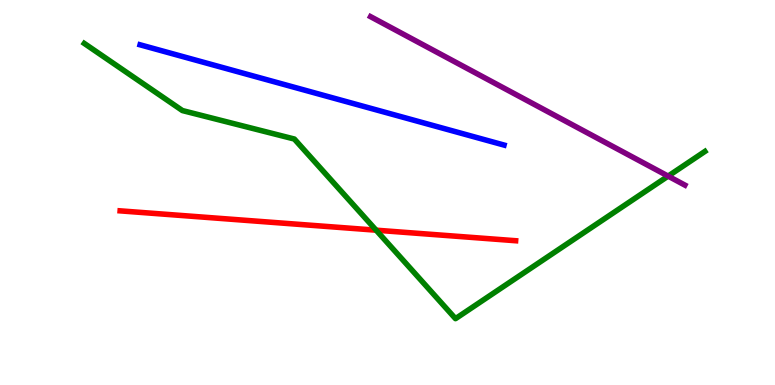[{'lines': ['blue', 'red'], 'intersections': []}, {'lines': ['green', 'red'], 'intersections': [{'x': 4.85, 'y': 4.02}]}, {'lines': ['purple', 'red'], 'intersections': []}, {'lines': ['blue', 'green'], 'intersections': []}, {'lines': ['blue', 'purple'], 'intersections': []}, {'lines': ['green', 'purple'], 'intersections': [{'x': 8.62, 'y': 5.43}]}]